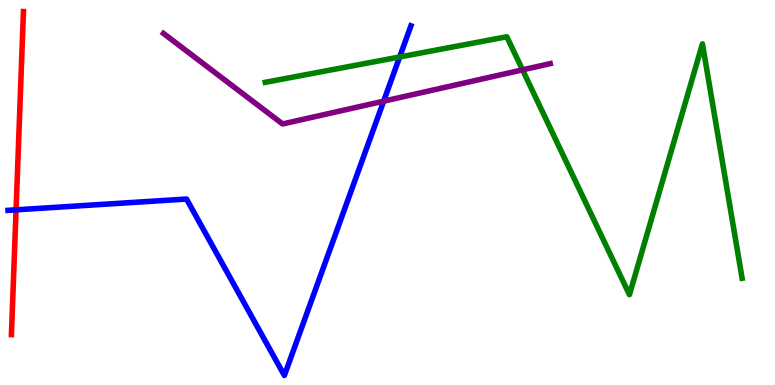[{'lines': ['blue', 'red'], 'intersections': [{'x': 0.207, 'y': 4.55}]}, {'lines': ['green', 'red'], 'intersections': []}, {'lines': ['purple', 'red'], 'intersections': []}, {'lines': ['blue', 'green'], 'intersections': [{'x': 5.16, 'y': 8.52}]}, {'lines': ['blue', 'purple'], 'intersections': [{'x': 4.95, 'y': 7.37}]}, {'lines': ['green', 'purple'], 'intersections': [{'x': 6.74, 'y': 8.19}]}]